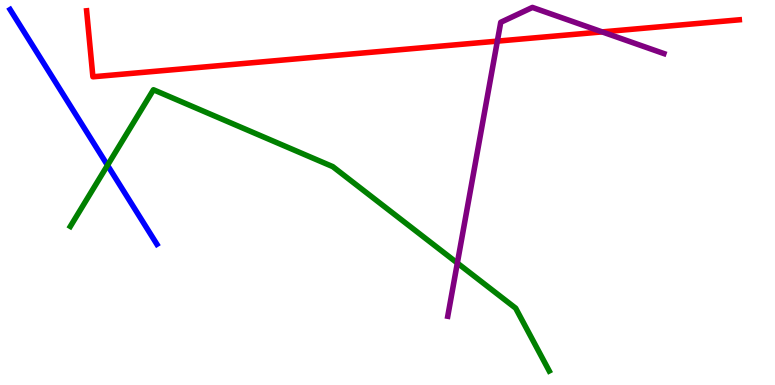[{'lines': ['blue', 'red'], 'intersections': []}, {'lines': ['green', 'red'], 'intersections': []}, {'lines': ['purple', 'red'], 'intersections': [{'x': 6.42, 'y': 8.93}, {'x': 7.77, 'y': 9.17}]}, {'lines': ['blue', 'green'], 'intersections': [{'x': 1.39, 'y': 5.71}]}, {'lines': ['blue', 'purple'], 'intersections': []}, {'lines': ['green', 'purple'], 'intersections': [{'x': 5.9, 'y': 3.17}]}]